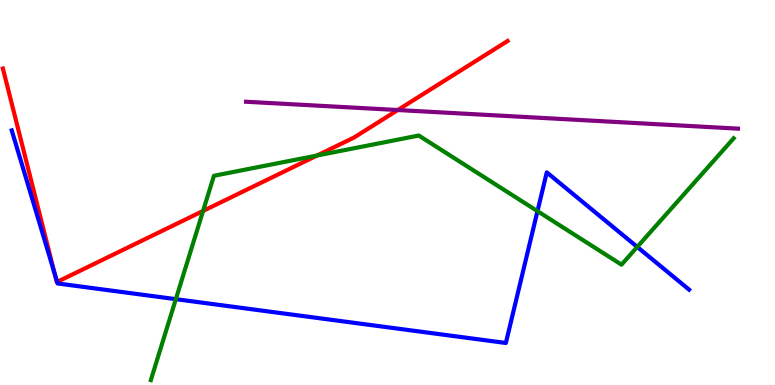[{'lines': ['blue', 'red'], 'intersections': [{'x': 0.706, 'y': 2.89}, {'x': 0.737, 'y': 2.68}]}, {'lines': ['green', 'red'], 'intersections': [{'x': 2.62, 'y': 4.52}, {'x': 4.09, 'y': 5.96}]}, {'lines': ['purple', 'red'], 'intersections': [{'x': 5.13, 'y': 7.14}]}, {'lines': ['blue', 'green'], 'intersections': [{'x': 2.27, 'y': 2.23}, {'x': 6.94, 'y': 4.52}, {'x': 8.22, 'y': 3.59}]}, {'lines': ['blue', 'purple'], 'intersections': []}, {'lines': ['green', 'purple'], 'intersections': []}]